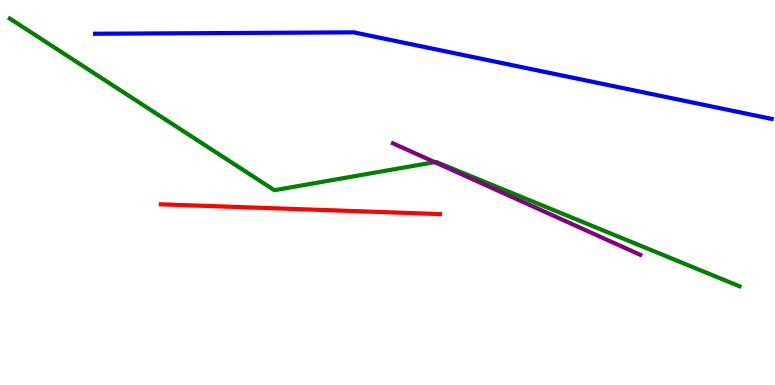[{'lines': ['blue', 'red'], 'intersections': []}, {'lines': ['green', 'red'], 'intersections': []}, {'lines': ['purple', 'red'], 'intersections': []}, {'lines': ['blue', 'green'], 'intersections': []}, {'lines': ['blue', 'purple'], 'intersections': []}, {'lines': ['green', 'purple'], 'intersections': [{'x': 5.61, 'y': 5.79}]}]